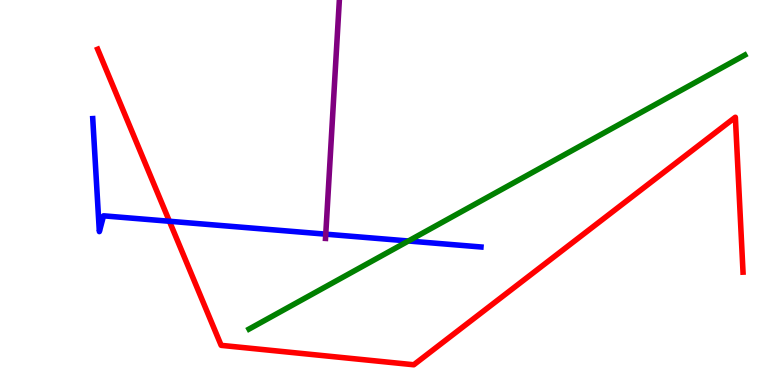[{'lines': ['blue', 'red'], 'intersections': [{'x': 2.19, 'y': 4.25}]}, {'lines': ['green', 'red'], 'intersections': []}, {'lines': ['purple', 'red'], 'intersections': []}, {'lines': ['blue', 'green'], 'intersections': [{'x': 5.27, 'y': 3.74}]}, {'lines': ['blue', 'purple'], 'intersections': [{'x': 4.2, 'y': 3.92}]}, {'lines': ['green', 'purple'], 'intersections': []}]